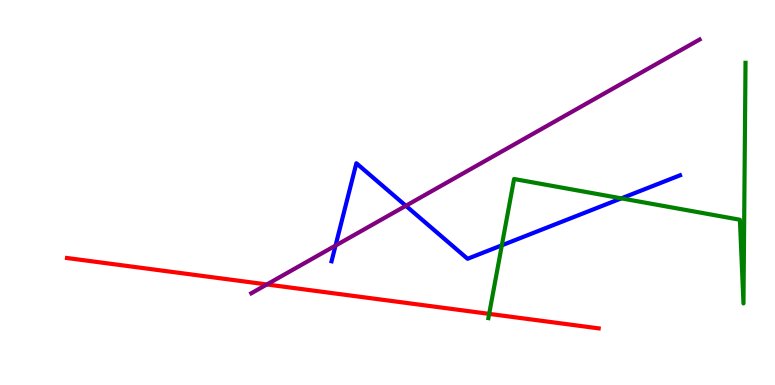[{'lines': ['blue', 'red'], 'intersections': []}, {'lines': ['green', 'red'], 'intersections': [{'x': 6.31, 'y': 1.85}]}, {'lines': ['purple', 'red'], 'intersections': [{'x': 3.44, 'y': 2.61}]}, {'lines': ['blue', 'green'], 'intersections': [{'x': 6.48, 'y': 3.63}, {'x': 8.02, 'y': 4.85}]}, {'lines': ['blue', 'purple'], 'intersections': [{'x': 4.33, 'y': 3.62}, {'x': 5.24, 'y': 4.66}]}, {'lines': ['green', 'purple'], 'intersections': []}]